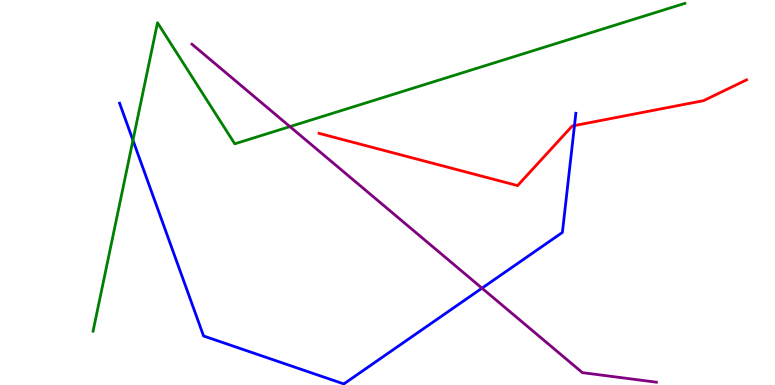[{'lines': ['blue', 'red'], 'intersections': [{'x': 7.41, 'y': 6.74}]}, {'lines': ['green', 'red'], 'intersections': []}, {'lines': ['purple', 'red'], 'intersections': []}, {'lines': ['blue', 'green'], 'intersections': [{'x': 1.72, 'y': 6.36}]}, {'lines': ['blue', 'purple'], 'intersections': [{'x': 6.22, 'y': 2.52}]}, {'lines': ['green', 'purple'], 'intersections': [{'x': 3.74, 'y': 6.71}]}]